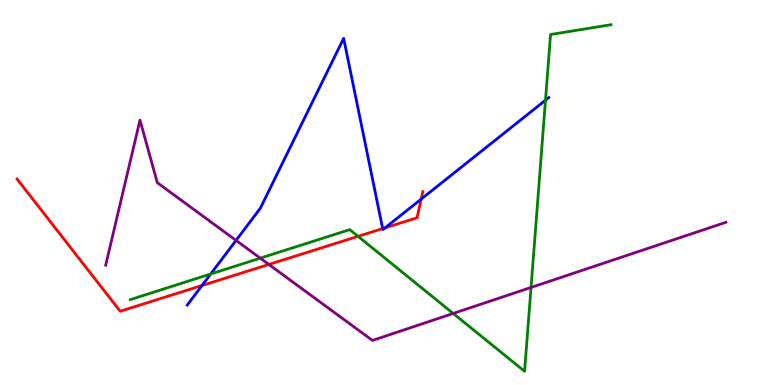[{'lines': ['blue', 'red'], 'intersections': [{'x': 2.61, 'y': 2.58}, {'x': 4.94, 'y': 4.06}, {'x': 4.97, 'y': 4.08}, {'x': 5.43, 'y': 4.83}]}, {'lines': ['green', 'red'], 'intersections': [{'x': 4.62, 'y': 3.86}]}, {'lines': ['purple', 'red'], 'intersections': [{'x': 3.47, 'y': 3.13}]}, {'lines': ['blue', 'green'], 'intersections': [{'x': 2.72, 'y': 2.88}, {'x': 7.04, 'y': 7.4}]}, {'lines': ['blue', 'purple'], 'intersections': [{'x': 3.05, 'y': 3.76}]}, {'lines': ['green', 'purple'], 'intersections': [{'x': 3.36, 'y': 3.29}, {'x': 5.85, 'y': 1.86}, {'x': 6.85, 'y': 2.53}]}]